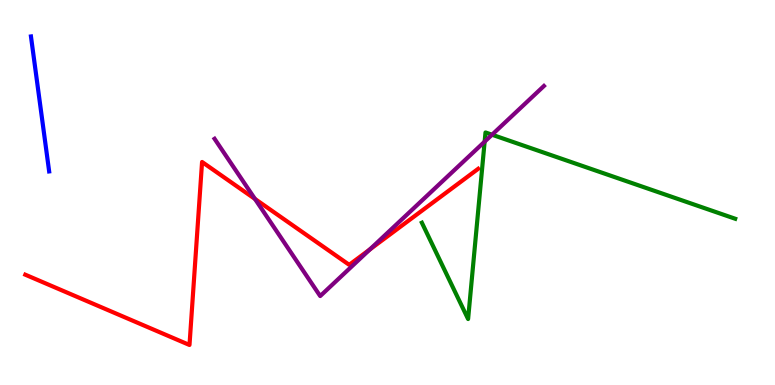[{'lines': ['blue', 'red'], 'intersections': []}, {'lines': ['green', 'red'], 'intersections': []}, {'lines': ['purple', 'red'], 'intersections': [{'x': 3.29, 'y': 4.83}, {'x': 4.77, 'y': 3.52}]}, {'lines': ['blue', 'green'], 'intersections': []}, {'lines': ['blue', 'purple'], 'intersections': []}, {'lines': ['green', 'purple'], 'intersections': [{'x': 6.25, 'y': 6.32}, {'x': 6.35, 'y': 6.5}]}]